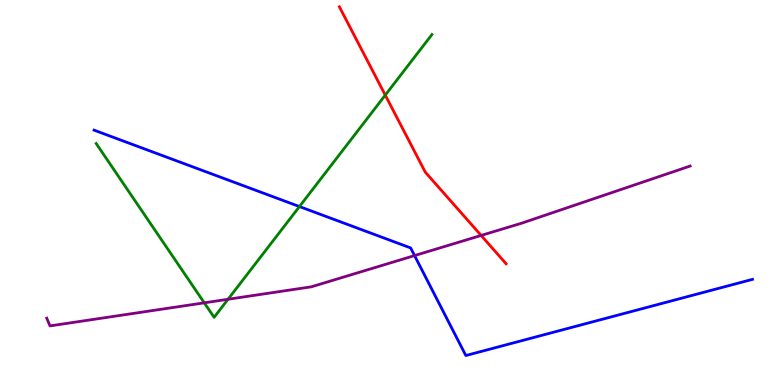[{'lines': ['blue', 'red'], 'intersections': []}, {'lines': ['green', 'red'], 'intersections': [{'x': 4.97, 'y': 7.53}]}, {'lines': ['purple', 'red'], 'intersections': [{'x': 6.21, 'y': 3.88}]}, {'lines': ['blue', 'green'], 'intersections': [{'x': 3.86, 'y': 4.64}]}, {'lines': ['blue', 'purple'], 'intersections': [{'x': 5.35, 'y': 3.36}]}, {'lines': ['green', 'purple'], 'intersections': [{'x': 2.64, 'y': 2.13}, {'x': 2.94, 'y': 2.23}]}]